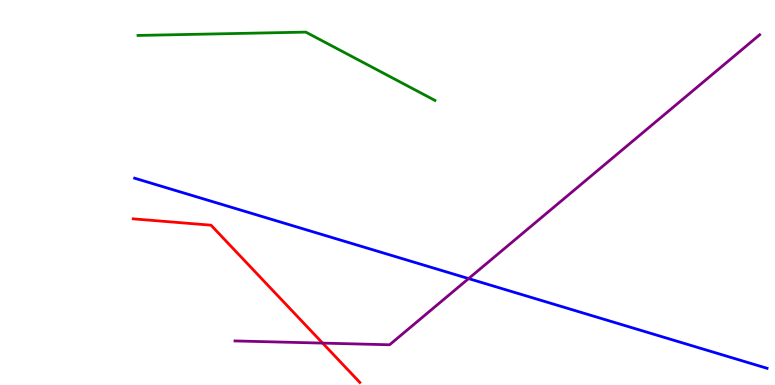[{'lines': ['blue', 'red'], 'intersections': []}, {'lines': ['green', 'red'], 'intersections': []}, {'lines': ['purple', 'red'], 'intersections': [{'x': 4.16, 'y': 1.09}]}, {'lines': ['blue', 'green'], 'intersections': []}, {'lines': ['blue', 'purple'], 'intersections': [{'x': 6.05, 'y': 2.76}]}, {'lines': ['green', 'purple'], 'intersections': []}]